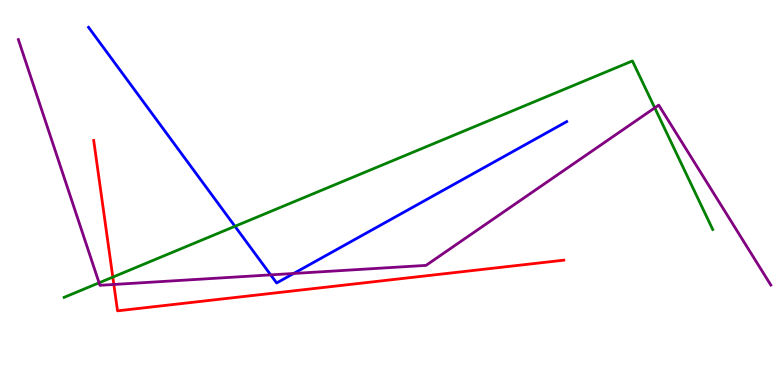[{'lines': ['blue', 'red'], 'intersections': []}, {'lines': ['green', 'red'], 'intersections': [{'x': 1.46, 'y': 2.8}]}, {'lines': ['purple', 'red'], 'intersections': [{'x': 1.47, 'y': 2.61}]}, {'lines': ['blue', 'green'], 'intersections': [{'x': 3.03, 'y': 4.12}]}, {'lines': ['blue', 'purple'], 'intersections': [{'x': 3.49, 'y': 2.86}, {'x': 3.79, 'y': 2.9}]}, {'lines': ['green', 'purple'], 'intersections': [{'x': 1.28, 'y': 2.65}, {'x': 8.45, 'y': 7.2}]}]